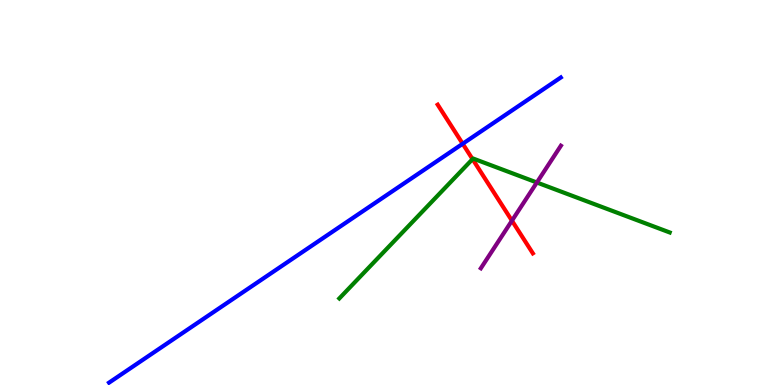[{'lines': ['blue', 'red'], 'intersections': [{'x': 5.97, 'y': 6.27}]}, {'lines': ['green', 'red'], 'intersections': [{'x': 6.1, 'y': 5.87}]}, {'lines': ['purple', 'red'], 'intersections': [{'x': 6.61, 'y': 4.27}]}, {'lines': ['blue', 'green'], 'intersections': []}, {'lines': ['blue', 'purple'], 'intersections': []}, {'lines': ['green', 'purple'], 'intersections': [{'x': 6.93, 'y': 5.26}]}]